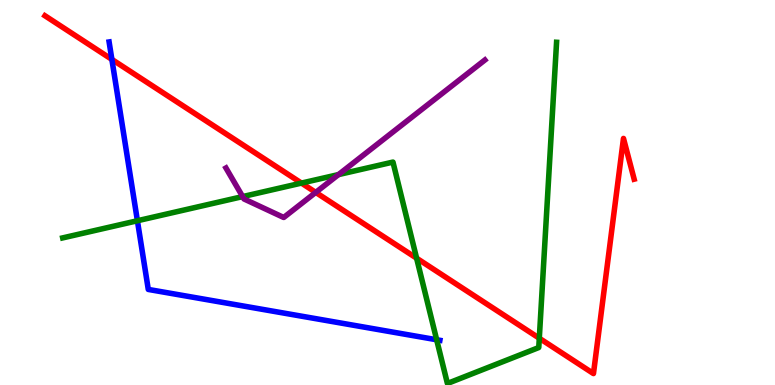[{'lines': ['blue', 'red'], 'intersections': [{'x': 1.44, 'y': 8.46}]}, {'lines': ['green', 'red'], 'intersections': [{'x': 3.89, 'y': 5.24}, {'x': 5.38, 'y': 3.29}, {'x': 6.96, 'y': 1.21}]}, {'lines': ['purple', 'red'], 'intersections': [{'x': 4.07, 'y': 5.0}]}, {'lines': ['blue', 'green'], 'intersections': [{'x': 1.77, 'y': 4.27}, {'x': 5.63, 'y': 1.18}]}, {'lines': ['blue', 'purple'], 'intersections': []}, {'lines': ['green', 'purple'], 'intersections': [{'x': 3.13, 'y': 4.89}, {'x': 4.37, 'y': 5.47}]}]